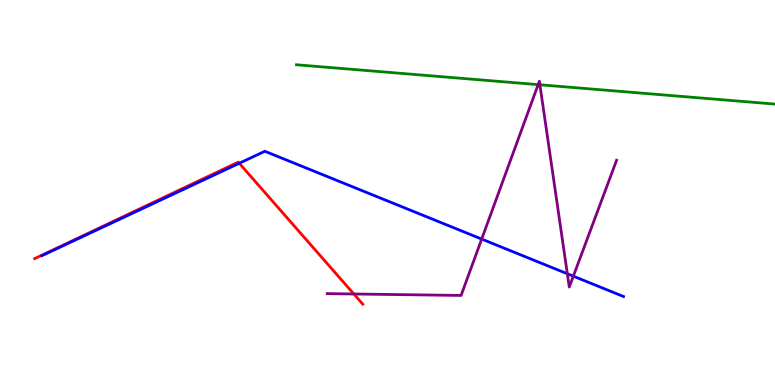[{'lines': ['blue', 'red'], 'intersections': [{'x': 3.09, 'y': 5.76}]}, {'lines': ['green', 'red'], 'intersections': []}, {'lines': ['purple', 'red'], 'intersections': [{'x': 4.57, 'y': 2.36}]}, {'lines': ['blue', 'green'], 'intersections': []}, {'lines': ['blue', 'purple'], 'intersections': [{'x': 6.22, 'y': 3.79}, {'x': 7.32, 'y': 2.89}, {'x': 7.4, 'y': 2.83}]}, {'lines': ['green', 'purple'], 'intersections': [{'x': 6.94, 'y': 7.8}, {'x': 6.97, 'y': 7.8}]}]